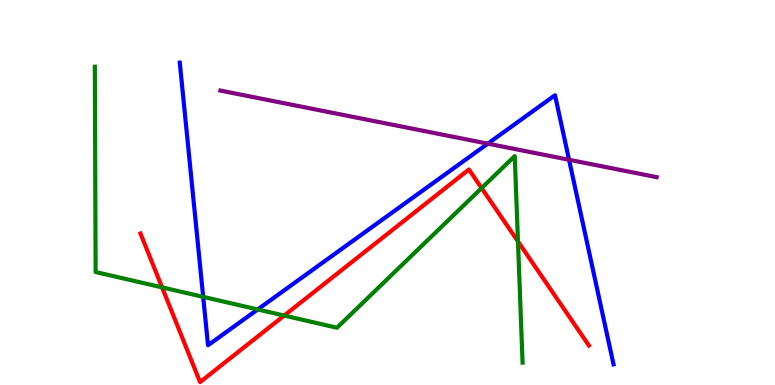[{'lines': ['blue', 'red'], 'intersections': []}, {'lines': ['green', 'red'], 'intersections': [{'x': 2.09, 'y': 2.54}, {'x': 3.67, 'y': 1.8}, {'x': 6.21, 'y': 5.11}, {'x': 6.68, 'y': 3.73}]}, {'lines': ['purple', 'red'], 'intersections': []}, {'lines': ['blue', 'green'], 'intersections': [{'x': 2.62, 'y': 2.29}, {'x': 3.32, 'y': 1.96}]}, {'lines': ['blue', 'purple'], 'intersections': [{'x': 6.29, 'y': 6.27}, {'x': 7.34, 'y': 5.85}]}, {'lines': ['green', 'purple'], 'intersections': []}]